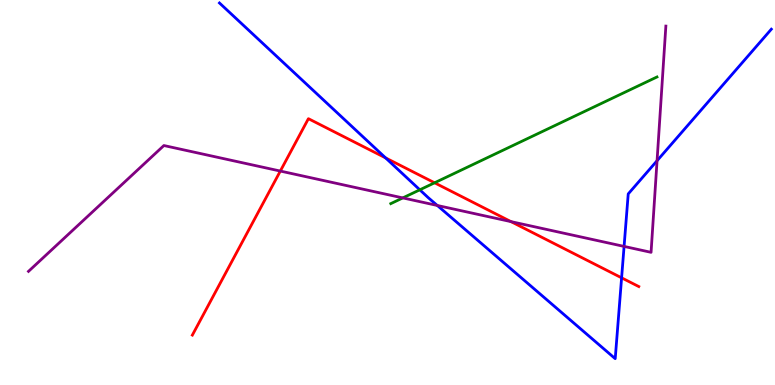[{'lines': ['blue', 'red'], 'intersections': [{'x': 4.98, 'y': 5.9}, {'x': 8.02, 'y': 2.78}]}, {'lines': ['green', 'red'], 'intersections': [{'x': 5.61, 'y': 5.25}]}, {'lines': ['purple', 'red'], 'intersections': [{'x': 3.62, 'y': 5.56}, {'x': 6.59, 'y': 4.24}]}, {'lines': ['blue', 'green'], 'intersections': [{'x': 5.42, 'y': 5.07}]}, {'lines': ['blue', 'purple'], 'intersections': [{'x': 5.64, 'y': 4.66}, {'x': 8.05, 'y': 3.6}, {'x': 8.48, 'y': 5.83}]}, {'lines': ['green', 'purple'], 'intersections': [{'x': 5.2, 'y': 4.86}]}]